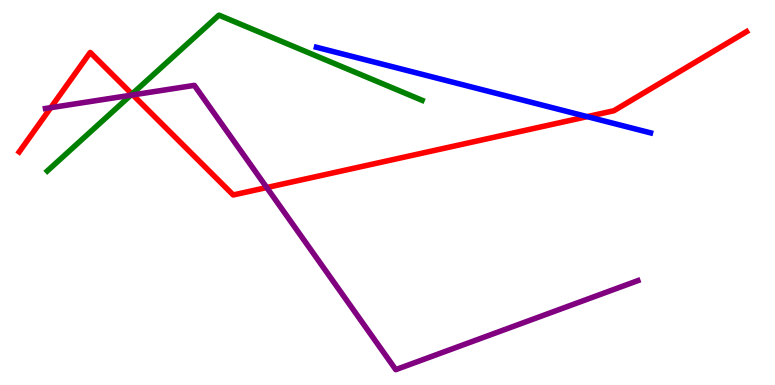[{'lines': ['blue', 'red'], 'intersections': [{'x': 7.58, 'y': 6.97}]}, {'lines': ['green', 'red'], 'intersections': [{'x': 1.7, 'y': 7.56}]}, {'lines': ['purple', 'red'], 'intersections': [{'x': 0.655, 'y': 7.2}, {'x': 1.71, 'y': 7.53}, {'x': 3.44, 'y': 5.13}]}, {'lines': ['blue', 'green'], 'intersections': []}, {'lines': ['blue', 'purple'], 'intersections': []}, {'lines': ['green', 'purple'], 'intersections': [{'x': 1.69, 'y': 7.53}]}]